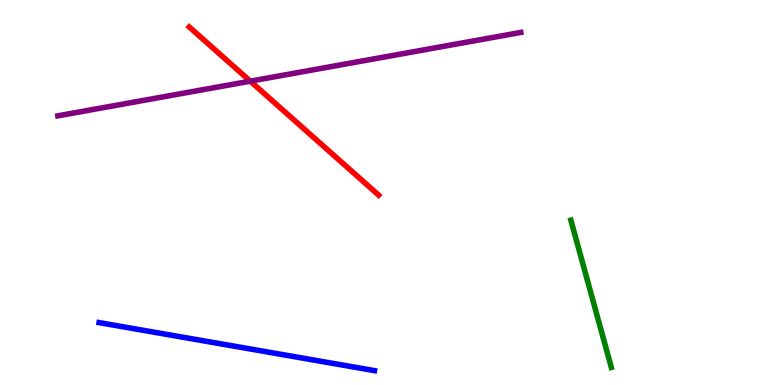[{'lines': ['blue', 'red'], 'intersections': []}, {'lines': ['green', 'red'], 'intersections': []}, {'lines': ['purple', 'red'], 'intersections': [{'x': 3.23, 'y': 7.89}]}, {'lines': ['blue', 'green'], 'intersections': []}, {'lines': ['blue', 'purple'], 'intersections': []}, {'lines': ['green', 'purple'], 'intersections': []}]